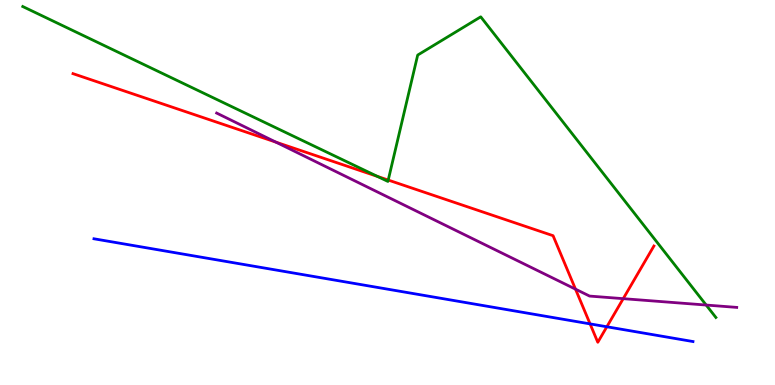[{'lines': ['blue', 'red'], 'intersections': [{'x': 7.61, 'y': 1.59}, {'x': 7.83, 'y': 1.51}]}, {'lines': ['green', 'red'], 'intersections': [{'x': 4.87, 'y': 5.42}, {'x': 5.01, 'y': 5.32}]}, {'lines': ['purple', 'red'], 'intersections': [{'x': 3.56, 'y': 6.31}, {'x': 7.43, 'y': 2.49}, {'x': 8.04, 'y': 2.24}]}, {'lines': ['blue', 'green'], 'intersections': []}, {'lines': ['blue', 'purple'], 'intersections': []}, {'lines': ['green', 'purple'], 'intersections': [{'x': 9.11, 'y': 2.08}]}]